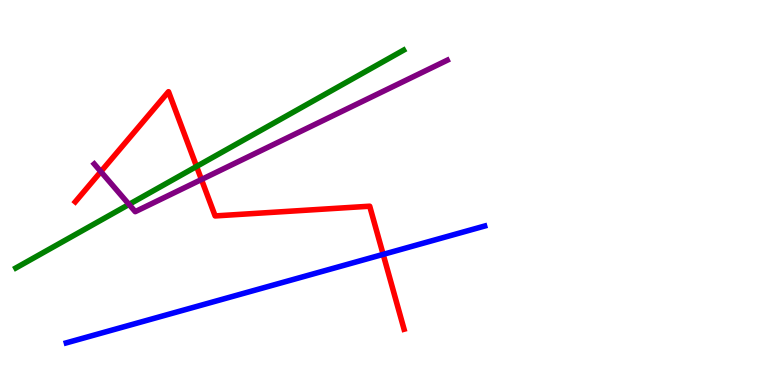[{'lines': ['blue', 'red'], 'intersections': [{'x': 4.94, 'y': 3.39}]}, {'lines': ['green', 'red'], 'intersections': [{'x': 2.54, 'y': 5.68}]}, {'lines': ['purple', 'red'], 'intersections': [{'x': 1.3, 'y': 5.54}, {'x': 2.6, 'y': 5.34}]}, {'lines': ['blue', 'green'], 'intersections': []}, {'lines': ['blue', 'purple'], 'intersections': []}, {'lines': ['green', 'purple'], 'intersections': [{'x': 1.66, 'y': 4.69}]}]